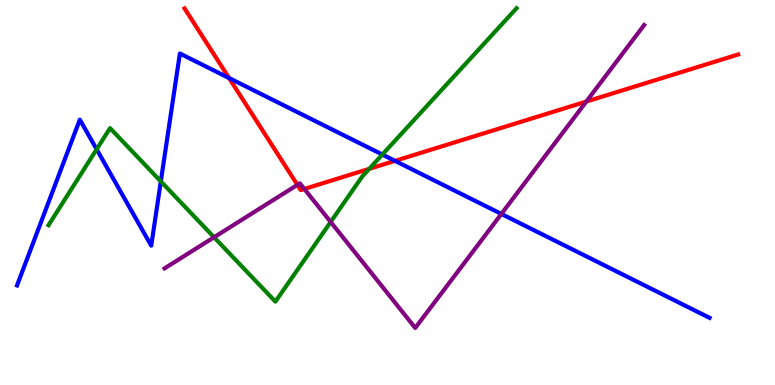[{'lines': ['blue', 'red'], 'intersections': [{'x': 2.96, 'y': 7.97}, {'x': 5.1, 'y': 5.82}]}, {'lines': ['green', 'red'], 'intersections': [{'x': 4.76, 'y': 5.61}]}, {'lines': ['purple', 'red'], 'intersections': [{'x': 3.84, 'y': 5.2}, {'x': 3.93, 'y': 5.09}, {'x': 7.57, 'y': 7.36}]}, {'lines': ['blue', 'green'], 'intersections': [{'x': 1.25, 'y': 6.12}, {'x': 2.08, 'y': 5.29}, {'x': 4.93, 'y': 5.99}]}, {'lines': ['blue', 'purple'], 'intersections': [{'x': 6.47, 'y': 4.44}]}, {'lines': ['green', 'purple'], 'intersections': [{'x': 2.76, 'y': 3.84}, {'x': 4.27, 'y': 4.24}]}]